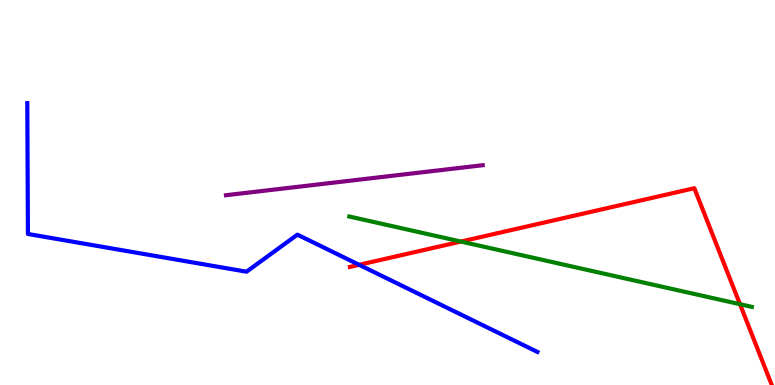[{'lines': ['blue', 'red'], 'intersections': [{'x': 4.63, 'y': 3.12}]}, {'lines': ['green', 'red'], 'intersections': [{'x': 5.95, 'y': 3.73}, {'x': 9.55, 'y': 2.1}]}, {'lines': ['purple', 'red'], 'intersections': []}, {'lines': ['blue', 'green'], 'intersections': []}, {'lines': ['blue', 'purple'], 'intersections': []}, {'lines': ['green', 'purple'], 'intersections': []}]